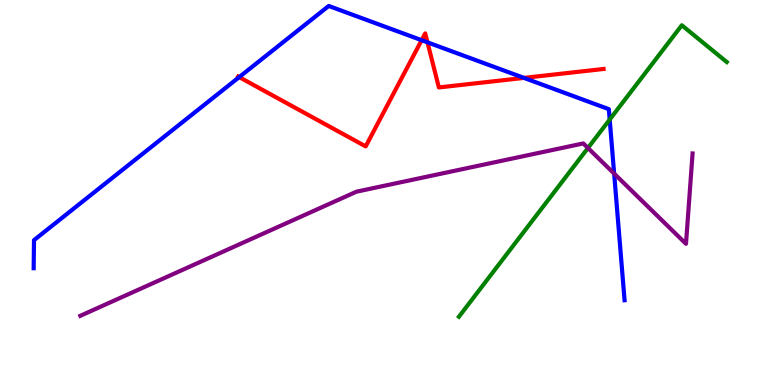[{'lines': ['blue', 'red'], 'intersections': [{'x': 3.09, 'y': 8.0}, {'x': 5.44, 'y': 8.96}, {'x': 5.52, 'y': 8.9}, {'x': 6.76, 'y': 7.98}]}, {'lines': ['green', 'red'], 'intersections': []}, {'lines': ['purple', 'red'], 'intersections': []}, {'lines': ['blue', 'green'], 'intersections': [{'x': 7.87, 'y': 6.89}]}, {'lines': ['blue', 'purple'], 'intersections': [{'x': 7.92, 'y': 5.49}]}, {'lines': ['green', 'purple'], 'intersections': [{'x': 7.59, 'y': 6.16}]}]